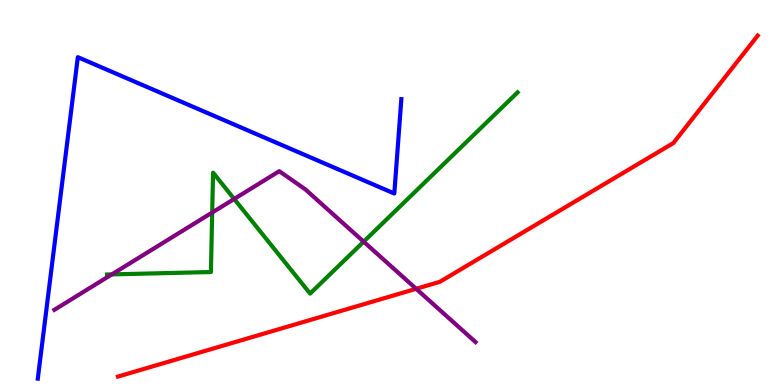[{'lines': ['blue', 'red'], 'intersections': []}, {'lines': ['green', 'red'], 'intersections': []}, {'lines': ['purple', 'red'], 'intersections': [{'x': 5.37, 'y': 2.5}]}, {'lines': ['blue', 'green'], 'intersections': []}, {'lines': ['blue', 'purple'], 'intersections': []}, {'lines': ['green', 'purple'], 'intersections': [{'x': 1.44, 'y': 2.87}, {'x': 2.74, 'y': 4.48}, {'x': 3.02, 'y': 4.83}, {'x': 4.69, 'y': 3.72}]}]